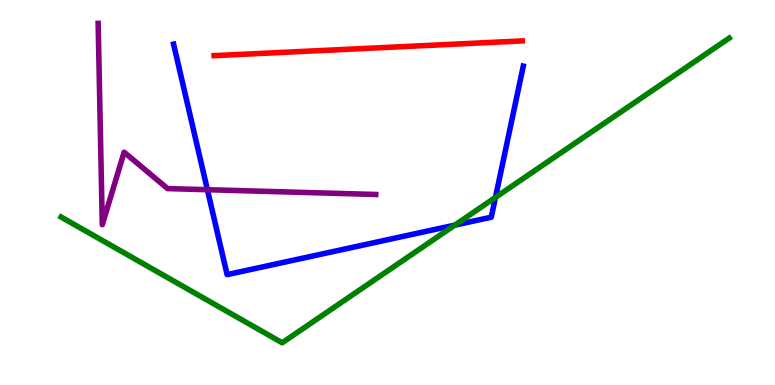[{'lines': ['blue', 'red'], 'intersections': []}, {'lines': ['green', 'red'], 'intersections': []}, {'lines': ['purple', 'red'], 'intersections': []}, {'lines': ['blue', 'green'], 'intersections': [{'x': 5.87, 'y': 4.15}, {'x': 6.39, 'y': 4.87}]}, {'lines': ['blue', 'purple'], 'intersections': [{'x': 2.68, 'y': 5.07}]}, {'lines': ['green', 'purple'], 'intersections': []}]